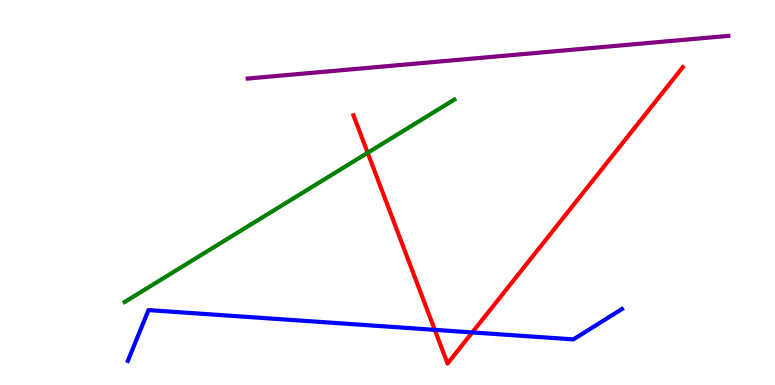[{'lines': ['blue', 'red'], 'intersections': [{'x': 5.61, 'y': 1.43}, {'x': 6.09, 'y': 1.37}]}, {'lines': ['green', 'red'], 'intersections': [{'x': 4.74, 'y': 6.03}]}, {'lines': ['purple', 'red'], 'intersections': []}, {'lines': ['blue', 'green'], 'intersections': []}, {'lines': ['blue', 'purple'], 'intersections': []}, {'lines': ['green', 'purple'], 'intersections': []}]